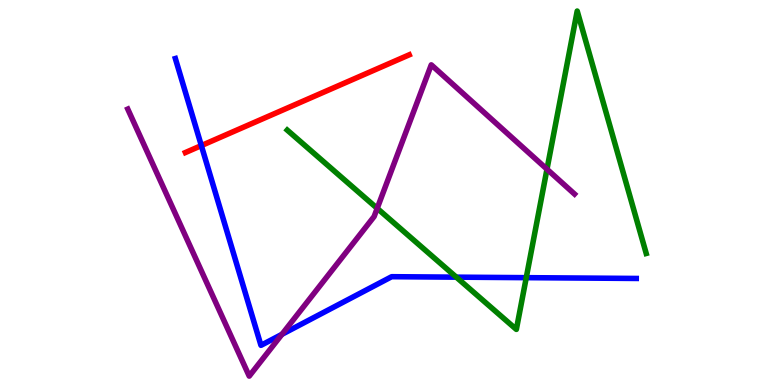[{'lines': ['blue', 'red'], 'intersections': [{'x': 2.6, 'y': 6.22}]}, {'lines': ['green', 'red'], 'intersections': []}, {'lines': ['purple', 'red'], 'intersections': []}, {'lines': ['blue', 'green'], 'intersections': [{'x': 5.89, 'y': 2.8}, {'x': 6.79, 'y': 2.79}]}, {'lines': ['blue', 'purple'], 'intersections': [{'x': 3.64, 'y': 1.32}]}, {'lines': ['green', 'purple'], 'intersections': [{'x': 4.87, 'y': 4.59}, {'x': 7.06, 'y': 5.61}]}]